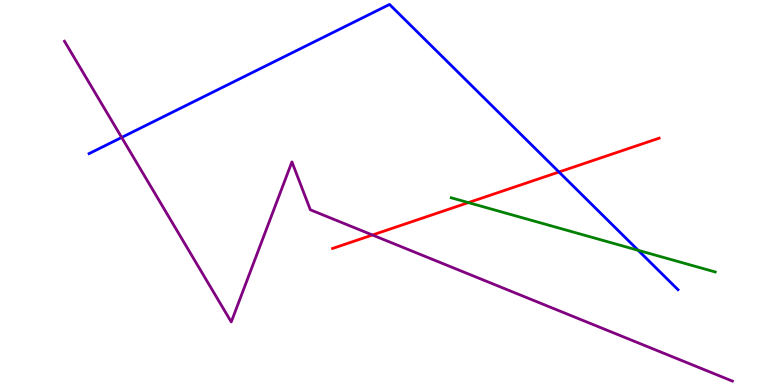[{'lines': ['blue', 'red'], 'intersections': [{'x': 7.21, 'y': 5.53}]}, {'lines': ['green', 'red'], 'intersections': [{'x': 6.04, 'y': 4.74}]}, {'lines': ['purple', 'red'], 'intersections': [{'x': 4.81, 'y': 3.9}]}, {'lines': ['blue', 'green'], 'intersections': [{'x': 8.23, 'y': 3.5}]}, {'lines': ['blue', 'purple'], 'intersections': [{'x': 1.57, 'y': 6.43}]}, {'lines': ['green', 'purple'], 'intersections': []}]